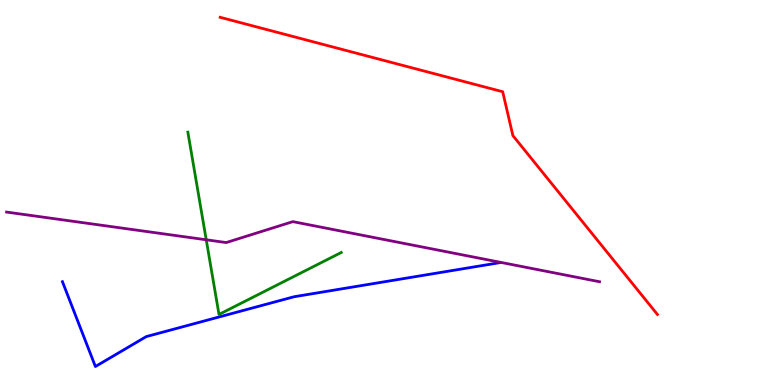[{'lines': ['blue', 'red'], 'intersections': []}, {'lines': ['green', 'red'], 'intersections': []}, {'lines': ['purple', 'red'], 'intersections': []}, {'lines': ['blue', 'green'], 'intersections': []}, {'lines': ['blue', 'purple'], 'intersections': []}, {'lines': ['green', 'purple'], 'intersections': [{'x': 2.66, 'y': 3.77}]}]